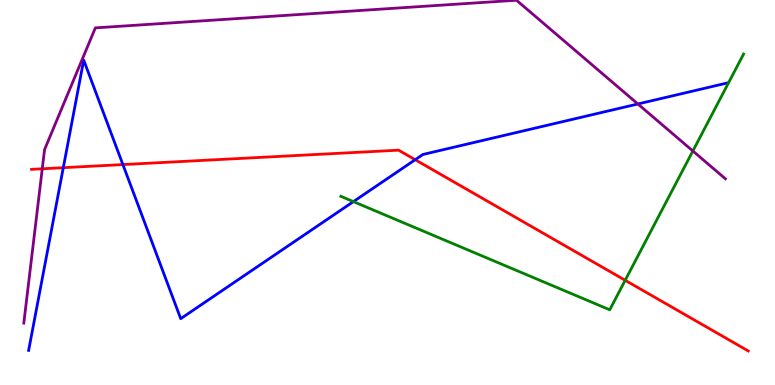[{'lines': ['blue', 'red'], 'intersections': [{'x': 0.817, 'y': 5.64}, {'x': 1.59, 'y': 5.73}, {'x': 5.36, 'y': 5.85}]}, {'lines': ['green', 'red'], 'intersections': [{'x': 8.07, 'y': 2.72}]}, {'lines': ['purple', 'red'], 'intersections': [{'x': 0.545, 'y': 5.62}]}, {'lines': ['blue', 'green'], 'intersections': [{'x': 4.56, 'y': 4.76}]}, {'lines': ['blue', 'purple'], 'intersections': [{'x': 8.23, 'y': 7.3}]}, {'lines': ['green', 'purple'], 'intersections': [{'x': 8.94, 'y': 6.08}]}]